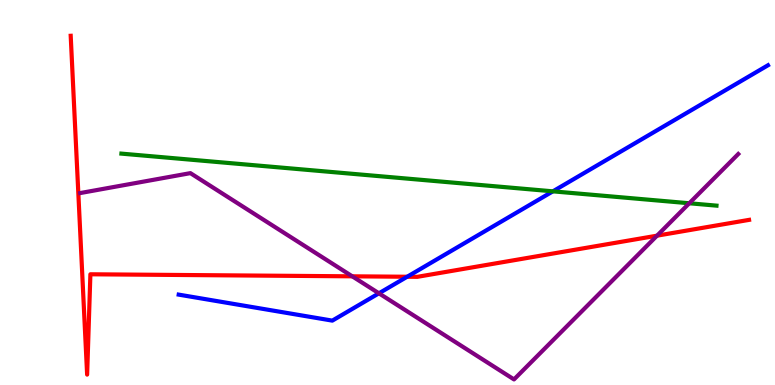[{'lines': ['blue', 'red'], 'intersections': [{'x': 5.25, 'y': 2.81}]}, {'lines': ['green', 'red'], 'intersections': []}, {'lines': ['purple', 'red'], 'intersections': [{'x': 4.55, 'y': 2.82}, {'x': 8.48, 'y': 3.88}]}, {'lines': ['blue', 'green'], 'intersections': [{'x': 7.13, 'y': 5.03}]}, {'lines': ['blue', 'purple'], 'intersections': [{'x': 4.89, 'y': 2.38}]}, {'lines': ['green', 'purple'], 'intersections': [{'x': 8.89, 'y': 4.72}]}]